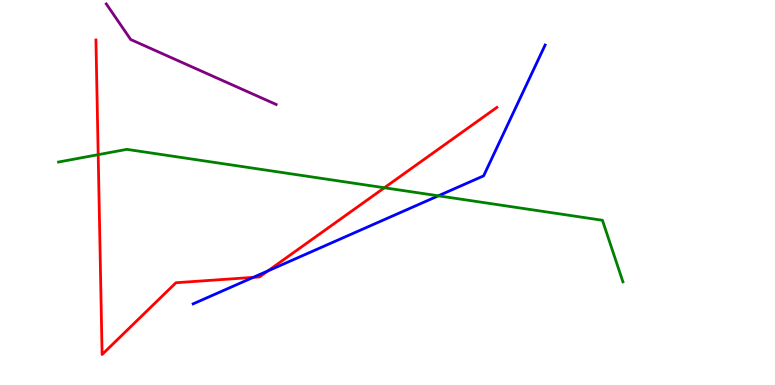[{'lines': ['blue', 'red'], 'intersections': [{'x': 3.27, 'y': 2.8}, {'x': 3.46, 'y': 2.96}]}, {'lines': ['green', 'red'], 'intersections': [{'x': 1.27, 'y': 5.98}, {'x': 4.96, 'y': 5.12}]}, {'lines': ['purple', 'red'], 'intersections': []}, {'lines': ['blue', 'green'], 'intersections': [{'x': 5.66, 'y': 4.91}]}, {'lines': ['blue', 'purple'], 'intersections': []}, {'lines': ['green', 'purple'], 'intersections': []}]